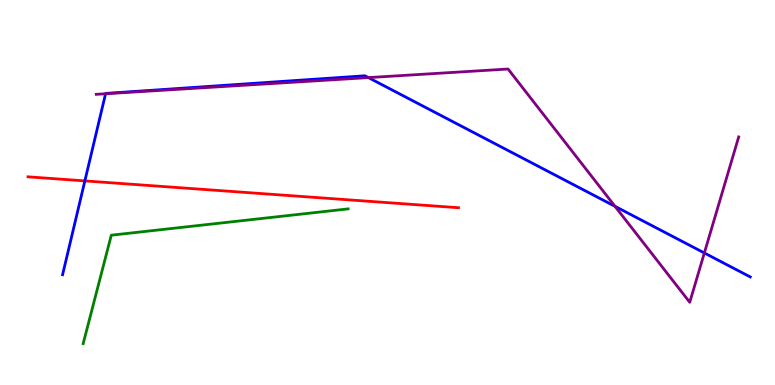[{'lines': ['blue', 'red'], 'intersections': [{'x': 1.1, 'y': 5.3}]}, {'lines': ['green', 'red'], 'intersections': []}, {'lines': ['purple', 'red'], 'intersections': []}, {'lines': ['blue', 'green'], 'intersections': []}, {'lines': ['blue', 'purple'], 'intersections': [{'x': 1.36, 'y': 7.56}, {'x': 4.75, 'y': 7.98}, {'x': 7.94, 'y': 4.64}, {'x': 9.09, 'y': 3.43}]}, {'lines': ['green', 'purple'], 'intersections': []}]